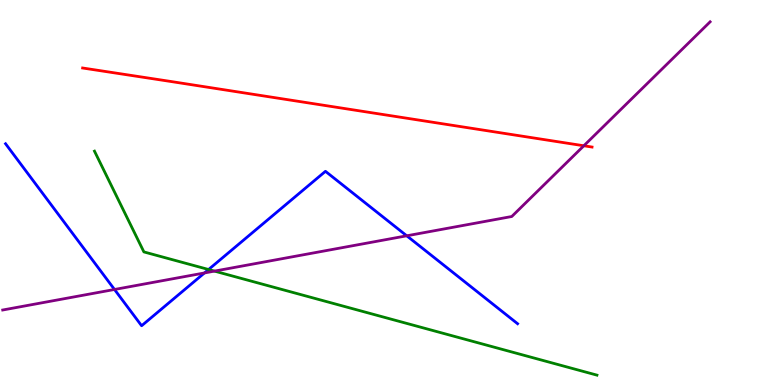[{'lines': ['blue', 'red'], 'intersections': []}, {'lines': ['green', 'red'], 'intersections': []}, {'lines': ['purple', 'red'], 'intersections': [{'x': 7.53, 'y': 6.21}]}, {'lines': ['blue', 'green'], 'intersections': [{'x': 2.69, 'y': 3.0}]}, {'lines': ['blue', 'purple'], 'intersections': [{'x': 1.48, 'y': 2.48}, {'x': 2.64, 'y': 2.91}, {'x': 5.25, 'y': 3.88}]}, {'lines': ['green', 'purple'], 'intersections': [{'x': 2.77, 'y': 2.96}]}]